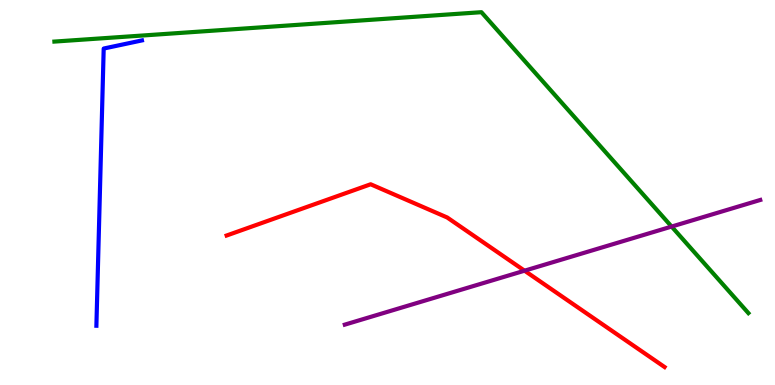[{'lines': ['blue', 'red'], 'intersections': []}, {'lines': ['green', 'red'], 'intersections': []}, {'lines': ['purple', 'red'], 'intersections': [{'x': 6.77, 'y': 2.97}]}, {'lines': ['blue', 'green'], 'intersections': []}, {'lines': ['blue', 'purple'], 'intersections': []}, {'lines': ['green', 'purple'], 'intersections': [{'x': 8.67, 'y': 4.12}]}]